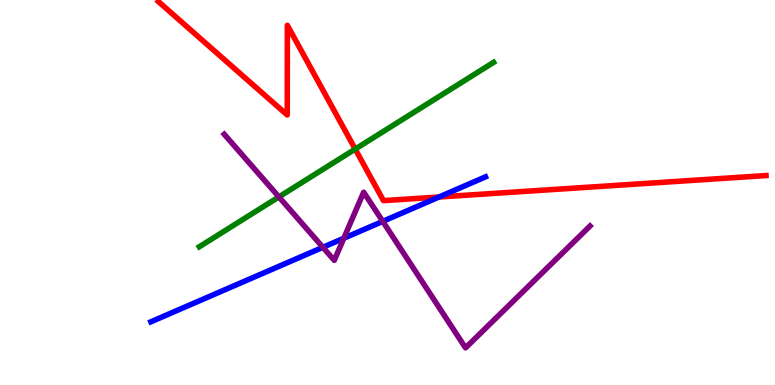[{'lines': ['blue', 'red'], 'intersections': [{'x': 5.66, 'y': 4.88}]}, {'lines': ['green', 'red'], 'intersections': [{'x': 4.58, 'y': 6.13}]}, {'lines': ['purple', 'red'], 'intersections': []}, {'lines': ['blue', 'green'], 'intersections': []}, {'lines': ['blue', 'purple'], 'intersections': [{'x': 4.17, 'y': 3.58}, {'x': 4.44, 'y': 3.81}, {'x': 4.94, 'y': 4.25}]}, {'lines': ['green', 'purple'], 'intersections': [{'x': 3.6, 'y': 4.89}]}]